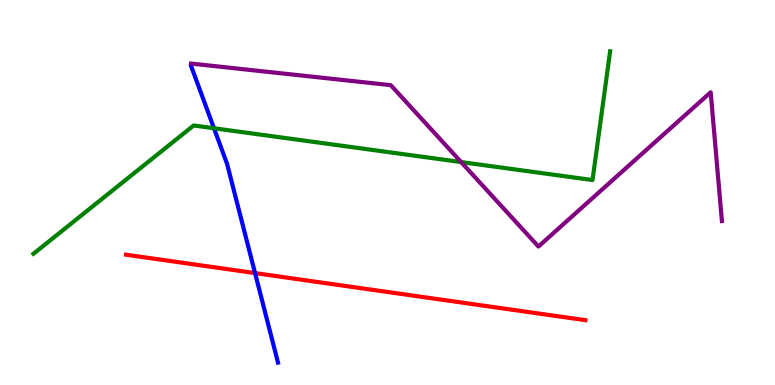[{'lines': ['blue', 'red'], 'intersections': [{'x': 3.29, 'y': 2.91}]}, {'lines': ['green', 'red'], 'intersections': []}, {'lines': ['purple', 'red'], 'intersections': []}, {'lines': ['blue', 'green'], 'intersections': [{'x': 2.76, 'y': 6.67}]}, {'lines': ['blue', 'purple'], 'intersections': []}, {'lines': ['green', 'purple'], 'intersections': [{'x': 5.95, 'y': 5.79}]}]